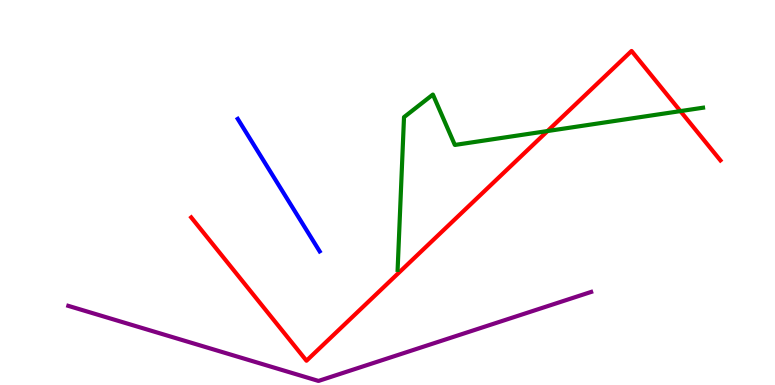[{'lines': ['blue', 'red'], 'intersections': []}, {'lines': ['green', 'red'], 'intersections': [{'x': 7.06, 'y': 6.6}, {'x': 8.78, 'y': 7.11}]}, {'lines': ['purple', 'red'], 'intersections': []}, {'lines': ['blue', 'green'], 'intersections': []}, {'lines': ['blue', 'purple'], 'intersections': []}, {'lines': ['green', 'purple'], 'intersections': []}]